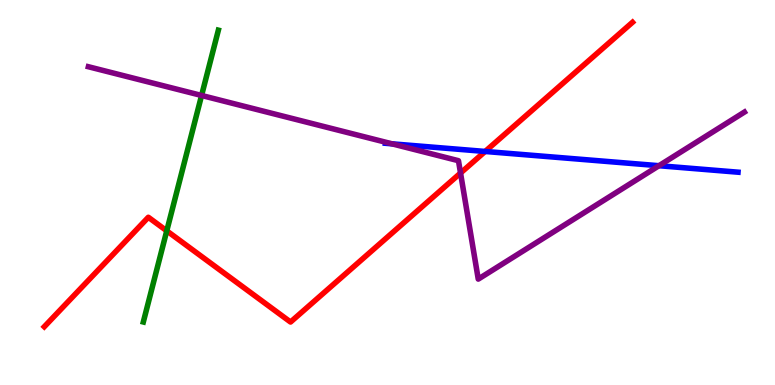[{'lines': ['blue', 'red'], 'intersections': [{'x': 6.26, 'y': 6.07}]}, {'lines': ['green', 'red'], 'intersections': [{'x': 2.15, 'y': 4.0}]}, {'lines': ['purple', 'red'], 'intersections': [{'x': 5.94, 'y': 5.51}]}, {'lines': ['blue', 'green'], 'intersections': []}, {'lines': ['blue', 'purple'], 'intersections': [{'x': 5.06, 'y': 6.26}, {'x': 8.5, 'y': 5.7}]}, {'lines': ['green', 'purple'], 'intersections': [{'x': 2.6, 'y': 7.52}]}]